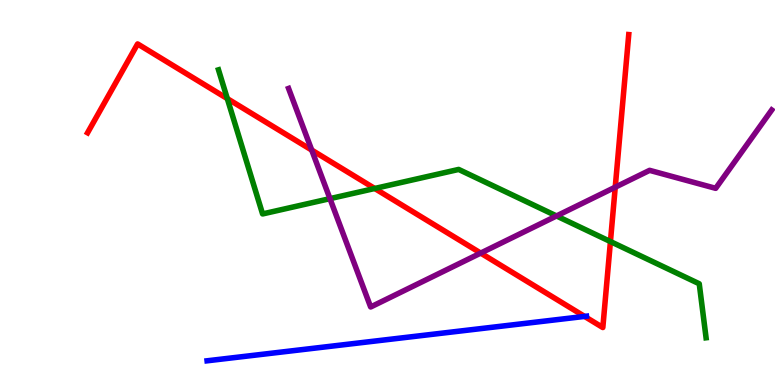[{'lines': ['blue', 'red'], 'intersections': [{'x': 7.54, 'y': 1.78}]}, {'lines': ['green', 'red'], 'intersections': [{'x': 2.93, 'y': 7.44}, {'x': 4.84, 'y': 5.1}, {'x': 7.88, 'y': 3.73}]}, {'lines': ['purple', 'red'], 'intersections': [{'x': 4.02, 'y': 6.1}, {'x': 6.2, 'y': 3.43}, {'x': 7.94, 'y': 5.14}]}, {'lines': ['blue', 'green'], 'intersections': []}, {'lines': ['blue', 'purple'], 'intersections': []}, {'lines': ['green', 'purple'], 'intersections': [{'x': 4.26, 'y': 4.84}, {'x': 7.18, 'y': 4.39}]}]